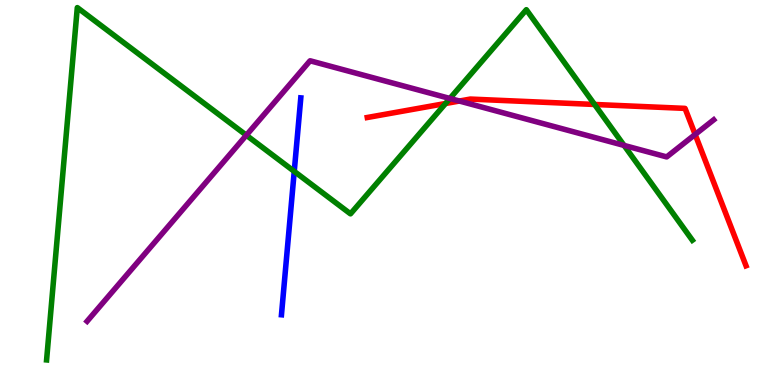[{'lines': ['blue', 'red'], 'intersections': []}, {'lines': ['green', 'red'], 'intersections': [{'x': 5.75, 'y': 7.31}, {'x': 7.67, 'y': 7.29}]}, {'lines': ['purple', 'red'], 'intersections': [{'x': 5.93, 'y': 7.38}, {'x': 8.97, 'y': 6.51}]}, {'lines': ['blue', 'green'], 'intersections': [{'x': 3.8, 'y': 5.55}]}, {'lines': ['blue', 'purple'], 'intersections': []}, {'lines': ['green', 'purple'], 'intersections': [{'x': 3.18, 'y': 6.49}, {'x': 5.8, 'y': 7.44}, {'x': 8.05, 'y': 6.22}]}]